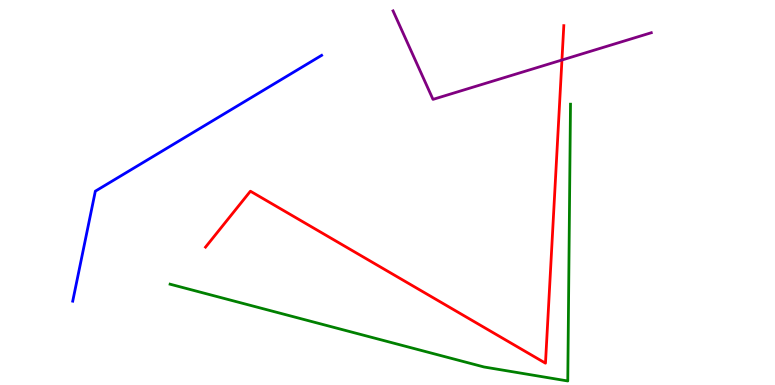[{'lines': ['blue', 'red'], 'intersections': []}, {'lines': ['green', 'red'], 'intersections': []}, {'lines': ['purple', 'red'], 'intersections': [{'x': 7.25, 'y': 8.44}]}, {'lines': ['blue', 'green'], 'intersections': []}, {'lines': ['blue', 'purple'], 'intersections': []}, {'lines': ['green', 'purple'], 'intersections': []}]